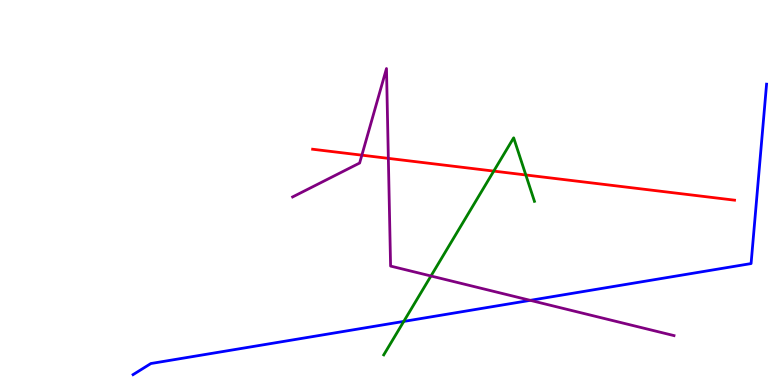[{'lines': ['blue', 'red'], 'intersections': []}, {'lines': ['green', 'red'], 'intersections': [{'x': 6.37, 'y': 5.56}, {'x': 6.78, 'y': 5.46}]}, {'lines': ['purple', 'red'], 'intersections': [{'x': 4.67, 'y': 5.97}, {'x': 5.01, 'y': 5.89}]}, {'lines': ['blue', 'green'], 'intersections': [{'x': 5.21, 'y': 1.65}]}, {'lines': ['blue', 'purple'], 'intersections': [{'x': 6.84, 'y': 2.2}]}, {'lines': ['green', 'purple'], 'intersections': [{'x': 5.56, 'y': 2.83}]}]